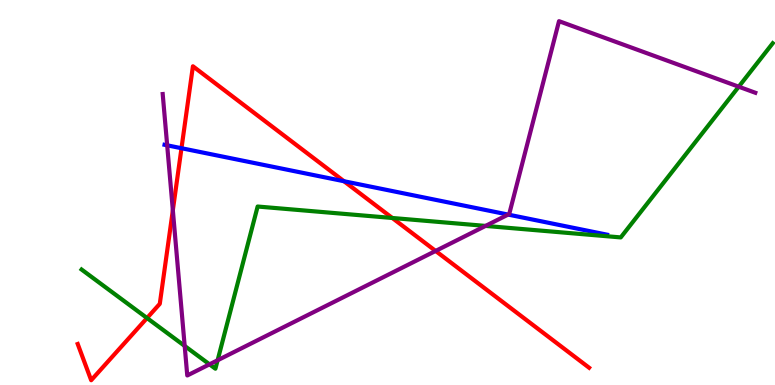[{'lines': ['blue', 'red'], 'intersections': [{'x': 2.34, 'y': 6.15}, {'x': 4.44, 'y': 5.29}]}, {'lines': ['green', 'red'], 'intersections': [{'x': 1.9, 'y': 1.74}, {'x': 5.06, 'y': 4.34}]}, {'lines': ['purple', 'red'], 'intersections': [{'x': 2.23, 'y': 4.54}, {'x': 5.62, 'y': 3.48}]}, {'lines': ['blue', 'green'], 'intersections': []}, {'lines': ['blue', 'purple'], 'intersections': [{'x': 2.16, 'y': 6.23}, {'x': 6.56, 'y': 4.43}]}, {'lines': ['green', 'purple'], 'intersections': [{'x': 2.38, 'y': 1.01}, {'x': 2.7, 'y': 0.537}, {'x': 2.81, 'y': 0.643}, {'x': 6.27, 'y': 4.13}, {'x': 9.53, 'y': 7.75}]}]